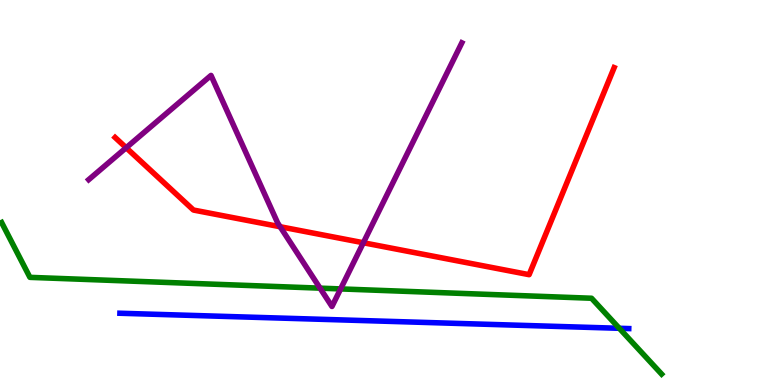[{'lines': ['blue', 'red'], 'intersections': []}, {'lines': ['green', 'red'], 'intersections': []}, {'lines': ['purple', 'red'], 'intersections': [{'x': 1.63, 'y': 6.16}, {'x': 3.61, 'y': 4.11}, {'x': 4.69, 'y': 3.69}]}, {'lines': ['blue', 'green'], 'intersections': [{'x': 7.99, 'y': 1.47}]}, {'lines': ['blue', 'purple'], 'intersections': []}, {'lines': ['green', 'purple'], 'intersections': [{'x': 4.13, 'y': 2.52}, {'x': 4.39, 'y': 2.5}]}]